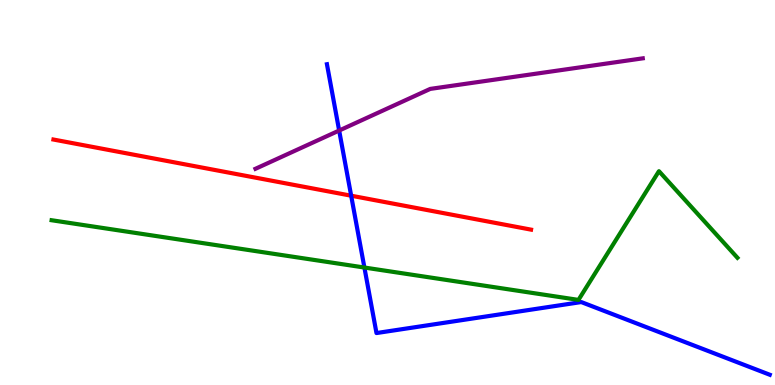[{'lines': ['blue', 'red'], 'intersections': [{'x': 4.53, 'y': 4.92}]}, {'lines': ['green', 'red'], 'intersections': []}, {'lines': ['purple', 'red'], 'intersections': []}, {'lines': ['blue', 'green'], 'intersections': [{'x': 4.7, 'y': 3.05}]}, {'lines': ['blue', 'purple'], 'intersections': [{'x': 4.38, 'y': 6.61}]}, {'lines': ['green', 'purple'], 'intersections': []}]